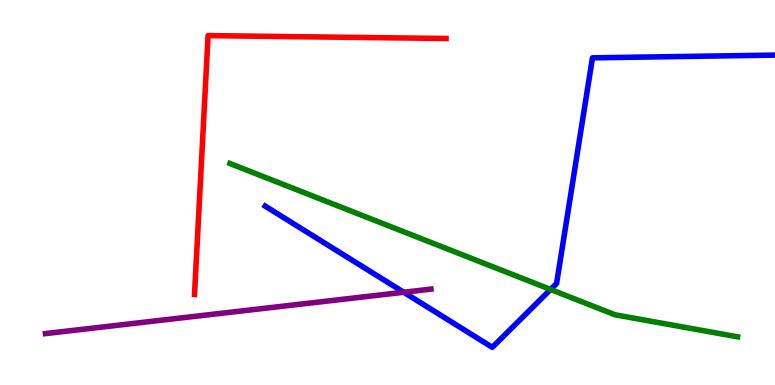[{'lines': ['blue', 'red'], 'intersections': []}, {'lines': ['green', 'red'], 'intersections': []}, {'lines': ['purple', 'red'], 'intersections': []}, {'lines': ['blue', 'green'], 'intersections': [{'x': 7.1, 'y': 2.48}]}, {'lines': ['blue', 'purple'], 'intersections': [{'x': 5.21, 'y': 2.41}]}, {'lines': ['green', 'purple'], 'intersections': []}]